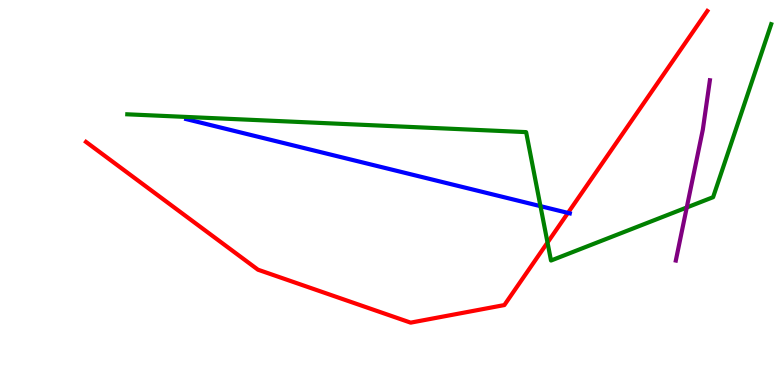[{'lines': ['blue', 'red'], 'intersections': [{'x': 7.33, 'y': 4.47}]}, {'lines': ['green', 'red'], 'intersections': [{'x': 7.06, 'y': 3.7}]}, {'lines': ['purple', 'red'], 'intersections': []}, {'lines': ['blue', 'green'], 'intersections': [{'x': 6.97, 'y': 4.65}]}, {'lines': ['blue', 'purple'], 'intersections': []}, {'lines': ['green', 'purple'], 'intersections': [{'x': 8.86, 'y': 4.61}]}]